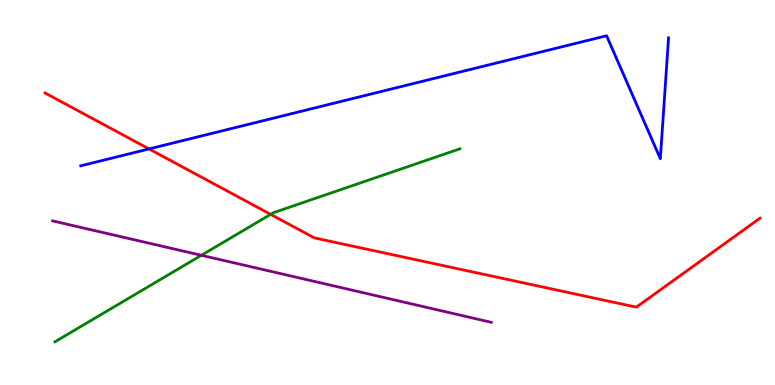[{'lines': ['blue', 'red'], 'intersections': [{'x': 1.92, 'y': 6.13}]}, {'lines': ['green', 'red'], 'intersections': [{'x': 3.49, 'y': 4.43}]}, {'lines': ['purple', 'red'], 'intersections': []}, {'lines': ['blue', 'green'], 'intersections': []}, {'lines': ['blue', 'purple'], 'intersections': []}, {'lines': ['green', 'purple'], 'intersections': [{'x': 2.6, 'y': 3.37}]}]